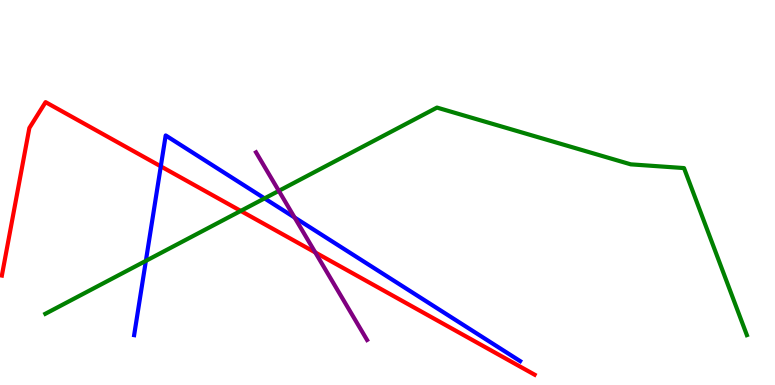[{'lines': ['blue', 'red'], 'intersections': [{'x': 2.07, 'y': 5.68}]}, {'lines': ['green', 'red'], 'intersections': [{'x': 3.11, 'y': 4.52}]}, {'lines': ['purple', 'red'], 'intersections': [{'x': 4.07, 'y': 3.44}]}, {'lines': ['blue', 'green'], 'intersections': [{'x': 1.88, 'y': 3.22}, {'x': 3.41, 'y': 4.85}]}, {'lines': ['blue', 'purple'], 'intersections': [{'x': 3.8, 'y': 4.35}]}, {'lines': ['green', 'purple'], 'intersections': [{'x': 3.6, 'y': 5.04}]}]